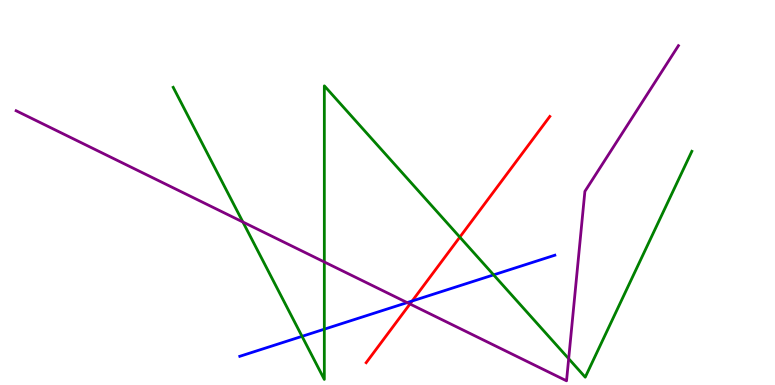[{'lines': ['blue', 'red'], 'intersections': [{'x': 5.32, 'y': 2.18}]}, {'lines': ['green', 'red'], 'intersections': [{'x': 5.93, 'y': 3.84}]}, {'lines': ['purple', 'red'], 'intersections': [{'x': 5.29, 'y': 2.1}]}, {'lines': ['blue', 'green'], 'intersections': [{'x': 3.9, 'y': 1.26}, {'x': 4.18, 'y': 1.45}, {'x': 6.37, 'y': 2.86}]}, {'lines': ['blue', 'purple'], 'intersections': [{'x': 5.25, 'y': 2.14}]}, {'lines': ['green', 'purple'], 'intersections': [{'x': 3.13, 'y': 4.23}, {'x': 4.18, 'y': 3.2}, {'x': 7.34, 'y': 0.683}]}]